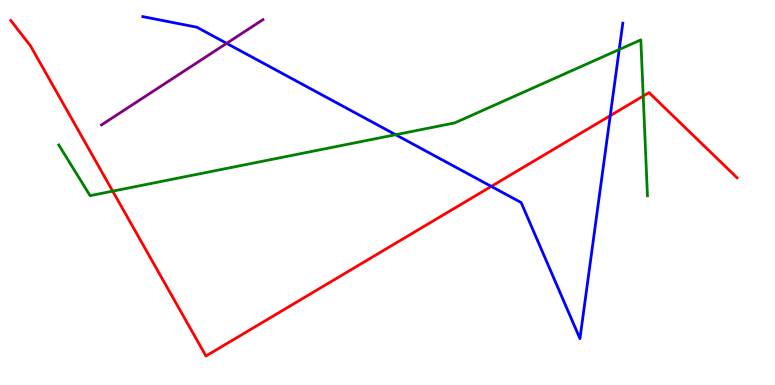[{'lines': ['blue', 'red'], 'intersections': [{'x': 6.34, 'y': 5.16}, {'x': 7.87, 'y': 7.0}]}, {'lines': ['green', 'red'], 'intersections': [{'x': 1.45, 'y': 5.04}, {'x': 8.3, 'y': 7.5}]}, {'lines': ['purple', 'red'], 'intersections': []}, {'lines': ['blue', 'green'], 'intersections': [{'x': 5.11, 'y': 6.5}, {'x': 7.99, 'y': 8.71}]}, {'lines': ['blue', 'purple'], 'intersections': [{'x': 2.92, 'y': 8.87}]}, {'lines': ['green', 'purple'], 'intersections': []}]